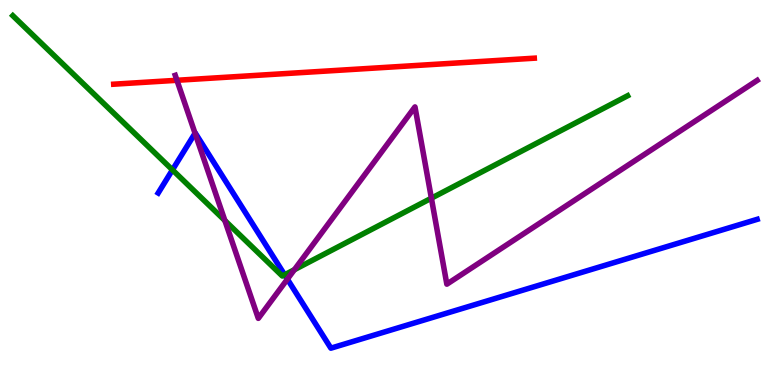[{'lines': ['blue', 'red'], 'intersections': []}, {'lines': ['green', 'red'], 'intersections': []}, {'lines': ['purple', 'red'], 'intersections': [{'x': 2.28, 'y': 7.91}]}, {'lines': ['blue', 'green'], 'intersections': [{'x': 2.23, 'y': 5.59}, {'x': 3.67, 'y': 2.86}]}, {'lines': ['blue', 'purple'], 'intersections': [{'x': 2.52, 'y': 6.54}, {'x': 3.71, 'y': 2.75}]}, {'lines': ['green', 'purple'], 'intersections': [{'x': 2.9, 'y': 4.27}, {'x': 3.8, 'y': 2.99}, {'x': 5.57, 'y': 4.85}]}]